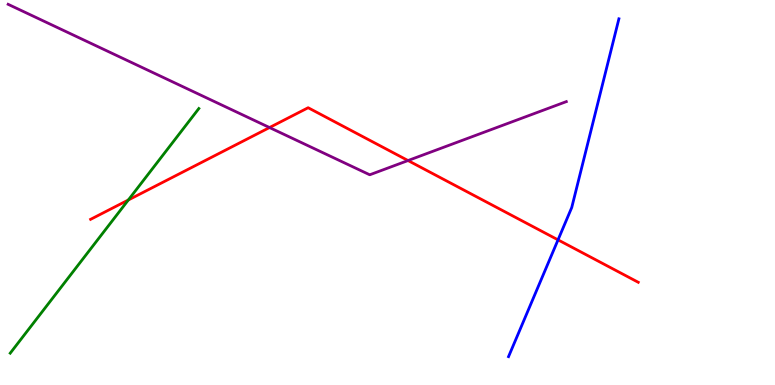[{'lines': ['blue', 'red'], 'intersections': [{'x': 7.2, 'y': 3.77}]}, {'lines': ['green', 'red'], 'intersections': [{'x': 1.66, 'y': 4.81}]}, {'lines': ['purple', 'red'], 'intersections': [{'x': 3.48, 'y': 6.69}, {'x': 5.26, 'y': 5.83}]}, {'lines': ['blue', 'green'], 'intersections': []}, {'lines': ['blue', 'purple'], 'intersections': []}, {'lines': ['green', 'purple'], 'intersections': []}]